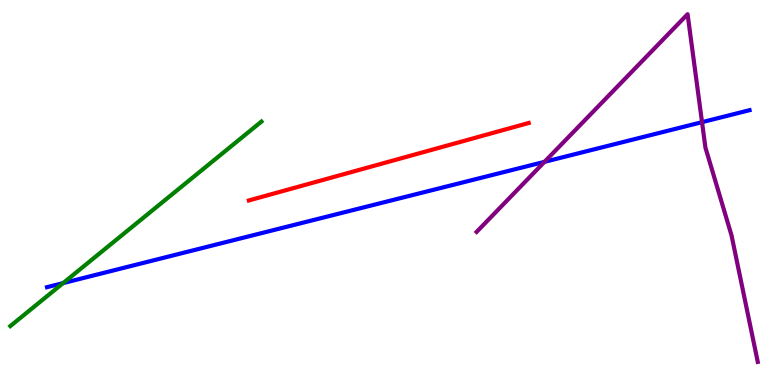[{'lines': ['blue', 'red'], 'intersections': []}, {'lines': ['green', 'red'], 'intersections': []}, {'lines': ['purple', 'red'], 'intersections': []}, {'lines': ['blue', 'green'], 'intersections': [{'x': 0.814, 'y': 2.65}]}, {'lines': ['blue', 'purple'], 'intersections': [{'x': 7.03, 'y': 5.8}, {'x': 9.06, 'y': 6.83}]}, {'lines': ['green', 'purple'], 'intersections': []}]